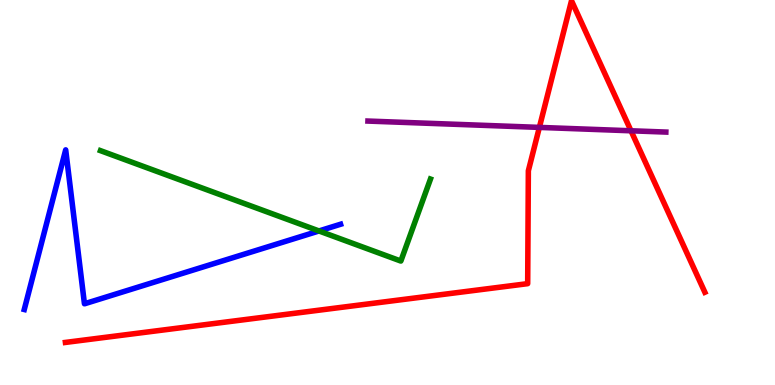[{'lines': ['blue', 'red'], 'intersections': []}, {'lines': ['green', 'red'], 'intersections': []}, {'lines': ['purple', 'red'], 'intersections': [{'x': 6.96, 'y': 6.69}, {'x': 8.14, 'y': 6.6}]}, {'lines': ['blue', 'green'], 'intersections': [{'x': 4.12, 'y': 4.0}]}, {'lines': ['blue', 'purple'], 'intersections': []}, {'lines': ['green', 'purple'], 'intersections': []}]